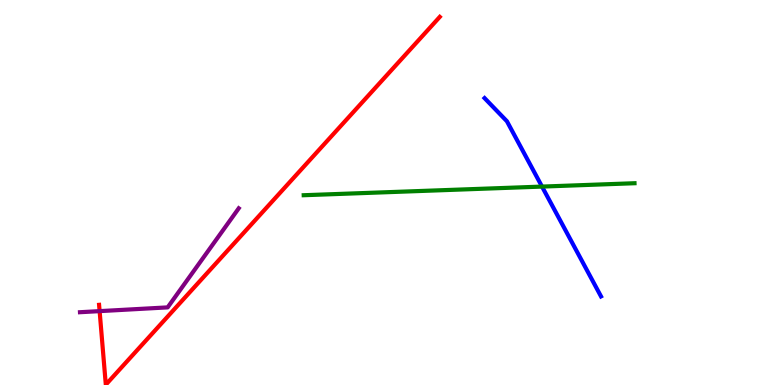[{'lines': ['blue', 'red'], 'intersections': []}, {'lines': ['green', 'red'], 'intersections': []}, {'lines': ['purple', 'red'], 'intersections': [{'x': 1.29, 'y': 1.92}]}, {'lines': ['blue', 'green'], 'intersections': [{'x': 6.99, 'y': 5.15}]}, {'lines': ['blue', 'purple'], 'intersections': []}, {'lines': ['green', 'purple'], 'intersections': []}]